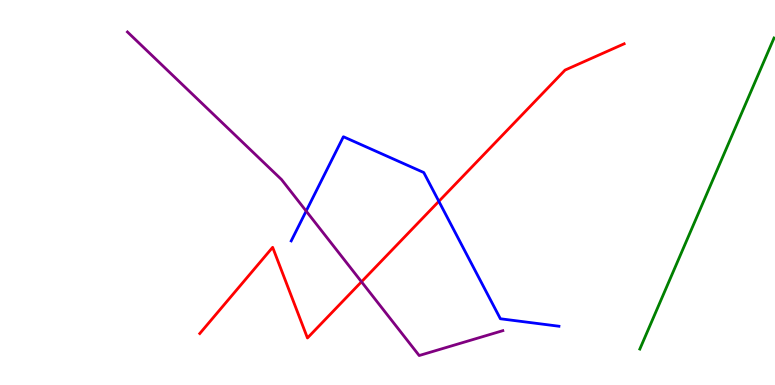[{'lines': ['blue', 'red'], 'intersections': [{'x': 5.66, 'y': 4.77}]}, {'lines': ['green', 'red'], 'intersections': []}, {'lines': ['purple', 'red'], 'intersections': [{'x': 4.66, 'y': 2.68}]}, {'lines': ['blue', 'green'], 'intersections': []}, {'lines': ['blue', 'purple'], 'intersections': [{'x': 3.95, 'y': 4.52}]}, {'lines': ['green', 'purple'], 'intersections': []}]